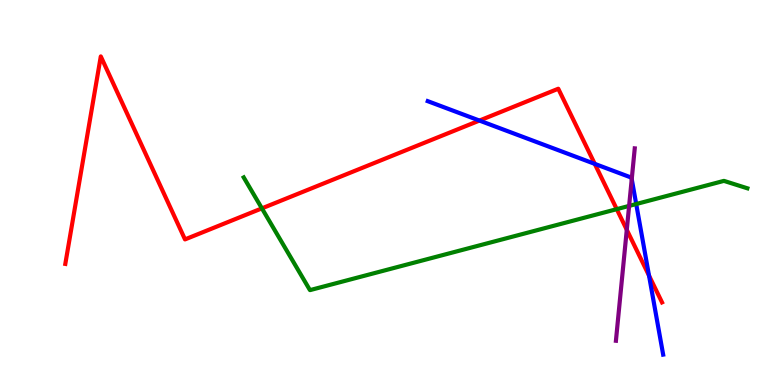[{'lines': ['blue', 'red'], 'intersections': [{'x': 6.19, 'y': 6.87}, {'x': 7.67, 'y': 5.74}, {'x': 8.37, 'y': 2.84}]}, {'lines': ['green', 'red'], 'intersections': [{'x': 3.38, 'y': 4.59}, {'x': 7.96, 'y': 4.57}]}, {'lines': ['purple', 'red'], 'intersections': [{'x': 8.09, 'y': 4.03}]}, {'lines': ['blue', 'green'], 'intersections': [{'x': 8.21, 'y': 4.7}]}, {'lines': ['blue', 'purple'], 'intersections': [{'x': 8.15, 'y': 5.35}]}, {'lines': ['green', 'purple'], 'intersections': [{'x': 8.12, 'y': 4.65}]}]